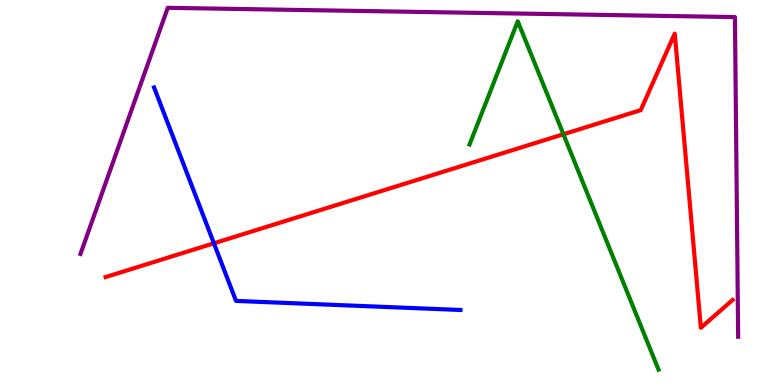[{'lines': ['blue', 'red'], 'intersections': [{'x': 2.76, 'y': 3.68}]}, {'lines': ['green', 'red'], 'intersections': [{'x': 7.27, 'y': 6.51}]}, {'lines': ['purple', 'red'], 'intersections': []}, {'lines': ['blue', 'green'], 'intersections': []}, {'lines': ['blue', 'purple'], 'intersections': []}, {'lines': ['green', 'purple'], 'intersections': []}]